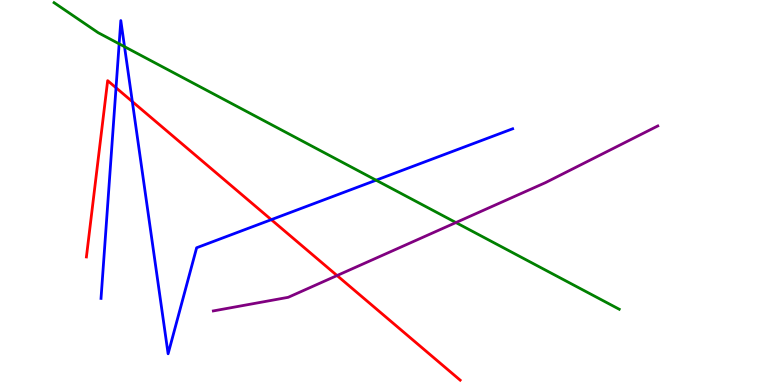[{'lines': ['blue', 'red'], 'intersections': [{'x': 1.5, 'y': 7.72}, {'x': 1.71, 'y': 7.36}, {'x': 3.5, 'y': 4.29}]}, {'lines': ['green', 'red'], 'intersections': []}, {'lines': ['purple', 'red'], 'intersections': [{'x': 4.35, 'y': 2.84}]}, {'lines': ['blue', 'green'], 'intersections': [{'x': 1.54, 'y': 8.86}, {'x': 1.61, 'y': 8.79}, {'x': 4.85, 'y': 5.32}]}, {'lines': ['blue', 'purple'], 'intersections': []}, {'lines': ['green', 'purple'], 'intersections': [{'x': 5.88, 'y': 4.22}]}]